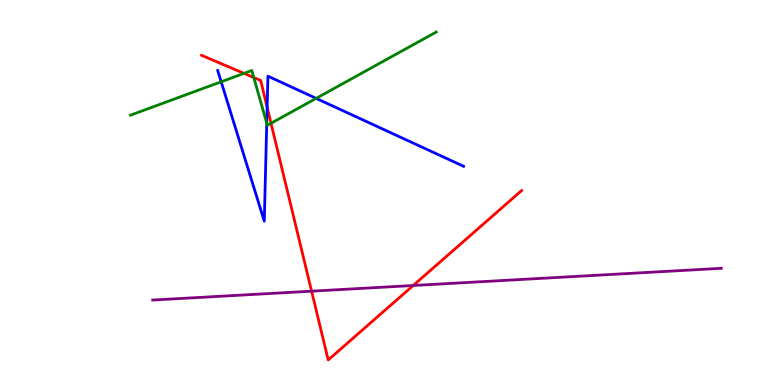[{'lines': ['blue', 'red'], 'intersections': [{'x': 3.45, 'y': 7.21}]}, {'lines': ['green', 'red'], 'intersections': [{'x': 3.15, 'y': 8.09}, {'x': 3.27, 'y': 7.99}, {'x': 3.5, 'y': 6.8}]}, {'lines': ['purple', 'red'], 'intersections': [{'x': 4.02, 'y': 2.44}, {'x': 5.33, 'y': 2.58}]}, {'lines': ['blue', 'green'], 'intersections': [{'x': 2.85, 'y': 7.88}, {'x': 3.44, 'y': 6.8}, {'x': 4.08, 'y': 7.45}]}, {'lines': ['blue', 'purple'], 'intersections': []}, {'lines': ['green', 'purple'], 'intersections': []}]